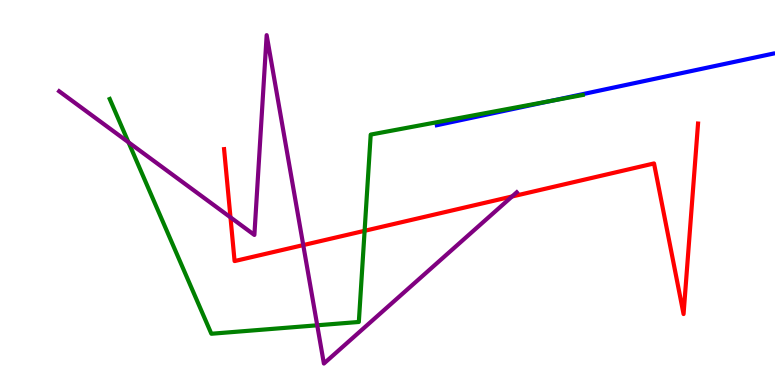[{'lines': ['blue', 'red'], 'intersections': []}, {'lines': ['green', 'red'], 'intersections': [{'x': 4.7, 'y': 4.0}]}, {'lines': ['purple', 'red'], 'intersections': [{'x': 2.97, 'y': 4.35}, {'x': 3.91, 'y': 3.63}, {'x': 6.61, 'y': 4.9}]}, {'lines': ['blue', 'green'], 'intersections': [{'x': 7.11, 'y': 7.38}]}, {'lines': ['blue', 'purple'], 'intersections': []}, {'lines': ['green', 'purple'], 'intersections': [{'x': 1.66, 'y': 6.3}, {'x': 4.09, 'y': 1.55}]}]